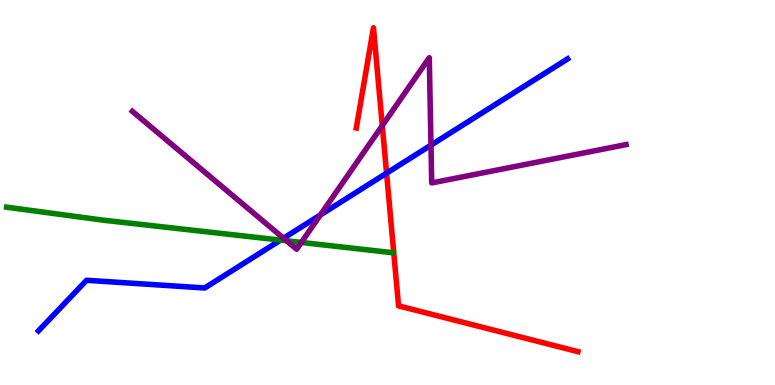[{'lines': ['blue', 'red'], 'intersections': [{'x': 4.99, 'y': 5.5}]}, {'lines': ['green', 'red'], 'intersections': []}, {'lines': ['purple', 'red'], 'intersections': [{'x': 4.93, 'y': 6.74}]}, {'lines': ['blue', 'green'], 'intersections': [{'x': 3.62, 'y': 3.76}]}, {'lines': ['blue', 'purple'], 'intersections': [{'x': 3.66, 'y': 3.81}, {'x': 4.13, 'y': 4.42}, {'x': 5.56, 'y': 6.23}]}, {'lines': ['green', 'purple'], 'intersections': [{'x': 3.7, 'y': 3.75}, {'x': 3.89, 'y': 3.7}]}]